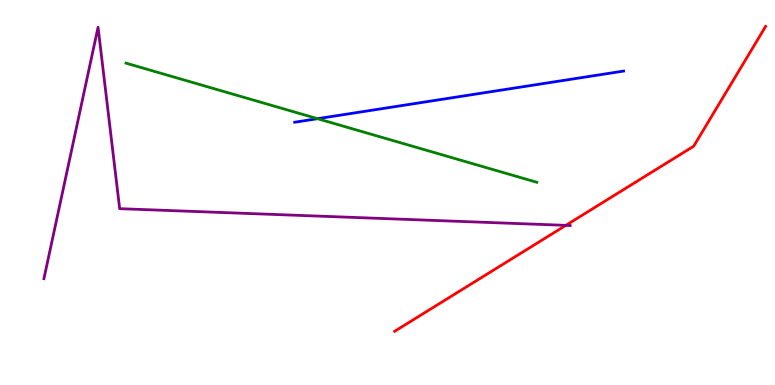[{'lines': ['blue', 'red'], 'intersections': []}, {'lines': ['green', 'red'], 'intersections': []}, {'lines': ['purple', 'red'], 'intersections': [{'x': 7.3, 'y': 4.15}]}, {'lines': ['blue', 'green'], 'intersections': [{'x': 4.1, 'y': 6.92}]}, {'lines': ['blue', 'purple'], 'intersections': []}, {'lines': ['green', 'purple'], 'intersections': []}]